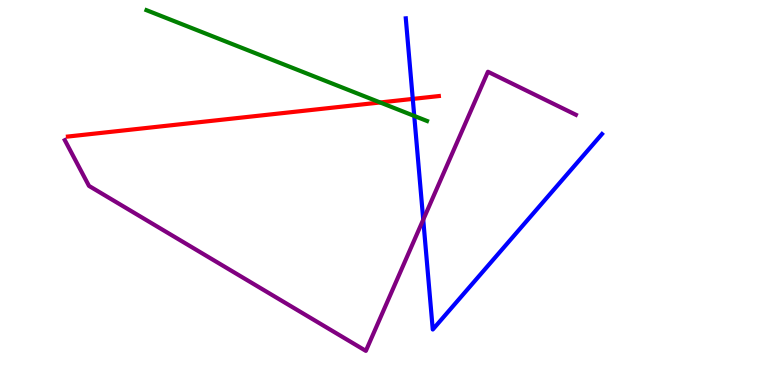[{'lines': ['blue', 'red'], 'intersections': [{'x': 5.33, 'y': 7.43}]}, {'lines': ['green', 'red'], 'intersections': [{'x': 4.91, 'y': 7.34}]}, {'lines': ['purple', 'red'], 'intersections': []}, {'lines': ['blue', 'green'], 'intersections': [{'x': 5.35, 'y': 6.99}]}, {'lines': ['blue', 'purple'], 'intersections': [{'x': 5.46, 'y': 4.29}]}, {'lines': ['green', 'purple'], 'intersections': []}]